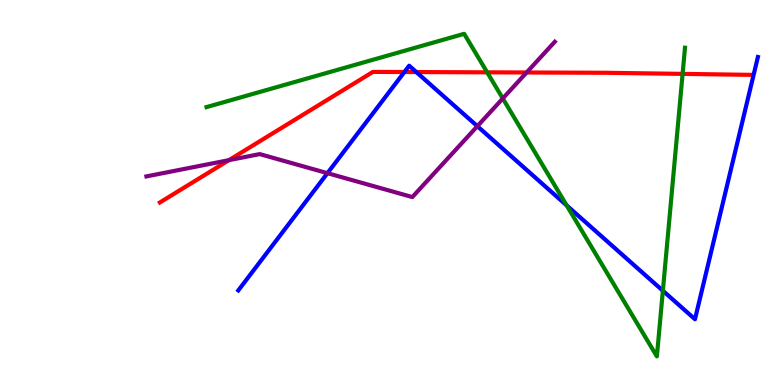[{'lines': ['blue', 'red'], 'intersections': [{'x': 5.22, 'y': 8.13}, {'x': 5.37, 'y': 8.13}]}, {'lines': ['green', 'red'], 'intersections': [{'x': 6.29, 'y': 8.12}, {'x': 8.81, 'y': 8.08}]}, {'lines': ['purple', 'red'], 'intersections': [{'x': 2.95, 'y': 5.84}, {'x': 6.8, 'y': 8.12}]}, {'lines': ['blue', 'green'], 'intersections': [{'x': 7.31, 'y': 4.66}, {'x': 8.55, 'y': 2.45}]}, {'lines': ['blue', 'purple'], 'intersections': [{'x': 4.23, 'y': 5.5}, {'x': 6.16, 'y': 6.72}]}, {'lines': ['green', 'purple'], 'intersections': [{'x': 6.49, 'y': 7.44}]}]